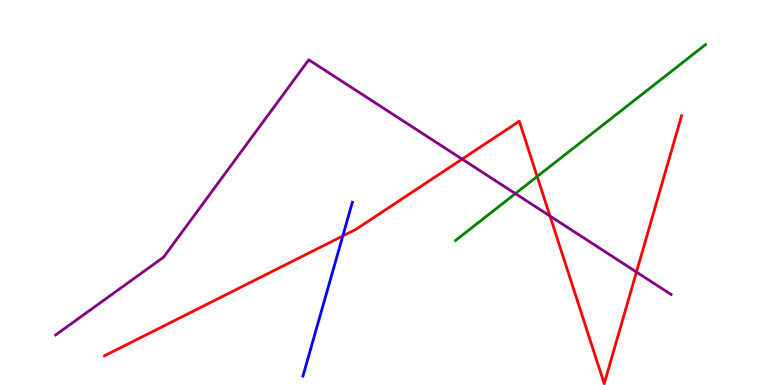[{'lines': ['blue', 'red'], 'intersections': [{'x': 4.42, 'y': 3.87}]}, {'lines': ['green', 'red'], 'intersections': [{'x': 6.93, 'y': 5.42}]}, {'lines': ['purple', 'red'], 'intersections': [{'x': 5.96, 'y': 5.87}, {'x': 7.1, 'y': 4.39}, {'x': 8.21, 'y': 2.93}]}, {'lines': ['blue', 'green'], 'intersections': []}, {'lines': ['blue', 'purple'], 'intersections': []}, {'lines': ['green', 'purple'], 'intersections': [{'x': 6.65, 'y': 4.97}]}]